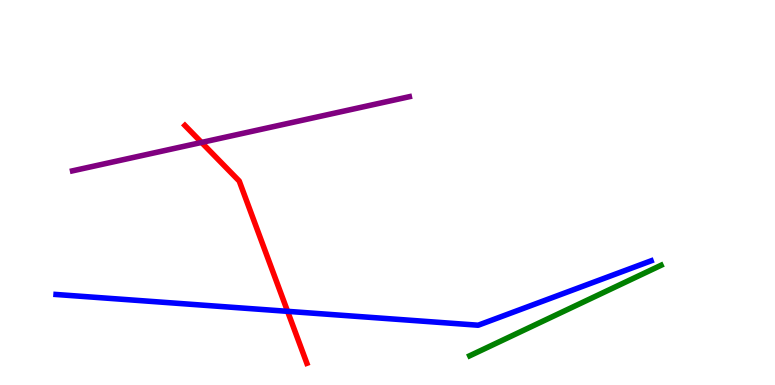[{'lines': ['blue', 'red'], 'intersections': [{'x': 3.71, 'y': 1.91}]}, {'lines': ['green', 'red'], 'intersections': []}, {'lines': ['purple', 'red'], 'intersections': [{'x': 2.6, 'y': 6.3}]}, {'lines': ['blue', 'green'], 'intersections': []}, {'lines': ['blue', 'purple'], 'intersections': []}, {'lines': ['green', 'purple'], 'intersections': []}]